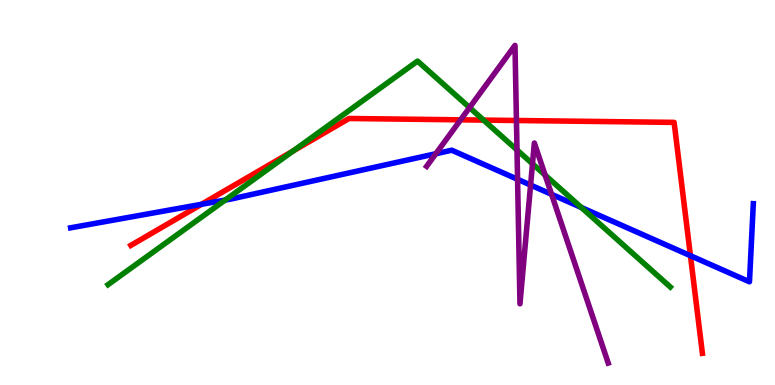[{'lines': ['blue', 'red'], 'intersections': [{'x': 2.6, 'y': 4.69}, {'x': 8.91, 'y': 3.36}]}, {'lines': ['green', 'red'], 'intersections': [{'x': 3.78, 'y': 6.08}, {'x': 6.24, 'y': 6.88}]}, {'lines': ['purple', 'red'], 'intersections': [{'x': 5.94, 'y': 6.89}, {'x': 6.66, 'y': 6.87}]}, {'lines': ['blue', 'green'], 'intersections': [{'x': 2.91, 'y': 4.8}, {'x': 7.5, 'y': 4.61}]}, {'lines': ['blue', 'purple'], 'intersections': [{'x': 5.62, 'y': 6.01}, {'x': 6.68, 'y': 5.34}, {'x': 6.85, 'y': 5.19}, {'x': 7.12, 'y': 4.95}]}, {'lines': ['green', 'purple'], 'intersections': [{'x': 6.06, 'y': 7.21}, {'x': 6.67, 'y': 6.1}, {'x': 6.87, 'y': 5.75}, {'x': 7.03, 'y': 5.45}]}]